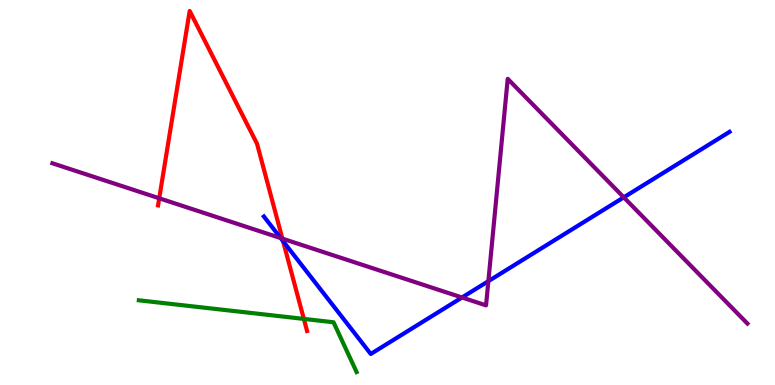[{'lines': ['blue', 'red'], 'intersections': [{'x': 3.65, 'y': 3.74}]}, {'lines': ['green', 'red'], 'intersections': [{'x': 3.92, 'y': 1.72}]}, {'lines': ['purple', 'red'], 'intersections': [{'x': 2.05, 'y': 4.85}, {'x': 3.64, 'y': 3.8}]}, {'lines': ['blue', 'green'], 'intersections': []}, {'lines': ['blue', 'purple'], 'intersections': [{'x': 3.62, 'y': 3.82}, {'x': 5.96, 'y': 2.27}, {'x': 6.3, 'y': 2.7}, {'x': 8.05, 'y': 4.87}]}, {'lines': ['green', 'purple'], 'intersections': []}]